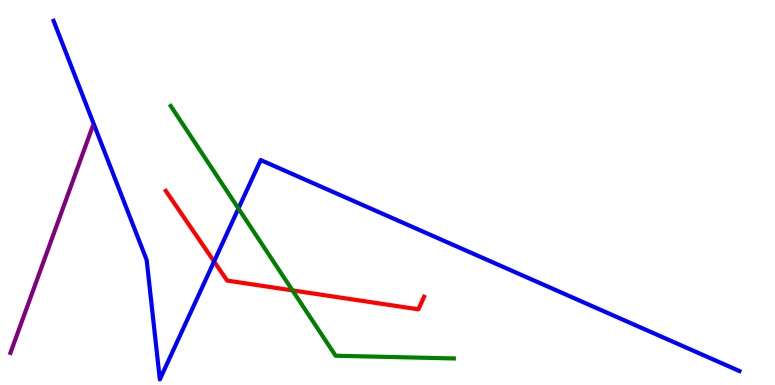[{'lines': ['blue', 'red'], 'intersections': [{'x': 2.76, 'y': 3.21}]}, {'lines': ['green', 'red'], 'intersections': [{'x': 3.77, 'y': 2.46}]}, {'lines': ['purple', 'red'], 'intersections': []}, {'lines': ['blue', 'green'], 'intersections': [{'x': 3.08, 'y': 4.58}]}, {'lines': ['blue', 'purple'], 'intersections': []}, {'lines': ['green', 'purple'], 'intersections': []}]